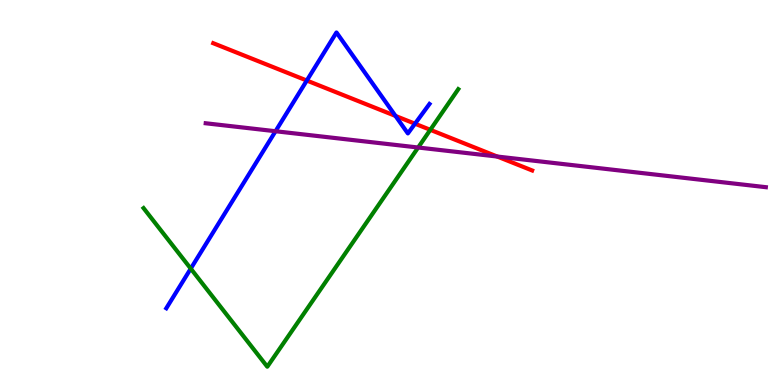[{'lines': ['blue', 'red'], 'intersections': [{'x': 3.96, 'y': 7.91}, {'x': 5.1, 'y': 6.99}, {'x': 5.35, 'y': 6.79}]}, {'lines': ['green', 'red'], 'intersections': [{'x': 5.55, 'y': 6.63}]}, {'lines': ['purple', 'red'], 'intersections': [{'x': 6.42, 'y': 5.93}]}, {'lines': ['blue', 'green'], 'intersections': [{'x': 2.46, 'y': 3.02}]}, {'lines': ['blue', 'purple'], 'intersections': [{'x': 3.56, 'y': 6.59}]}, {'lines': ['green', 'purple'], 'intersections': [{'x': 5.4, 'y': 6.17}]}]